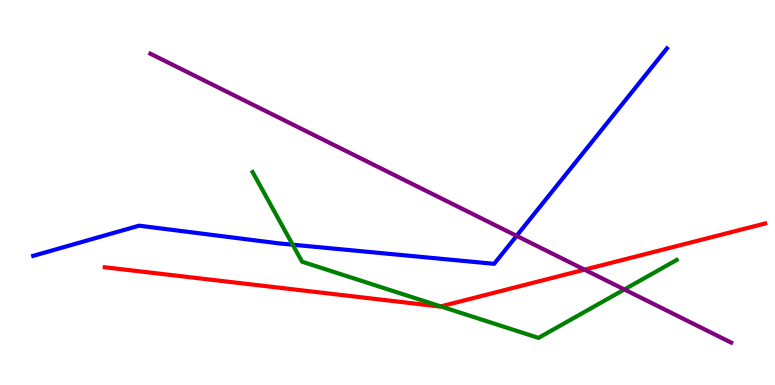[{'lines': ['blue', 'red'], 'intersections': []}, {'lines': ['green', 'red'], 'intersections': [{'x': 5.69, 'y': 2.04}]}, {'lines': ['purple', 'red'], 'intersections': [{'x': 7.54, 'y': 3.0}]}, {'lines': ['blue', 'green'], 'intersections': [{'x': 3.78, 'y': 3.64}]}, {'lines': ['blue', 'purple'], 'intersections': [{'x': 6.67, 'y': 3.87}]}, {'lines': ['green', 'purple'], 'intersections': [{'x': 8.06, 'y': 2.48}]}]